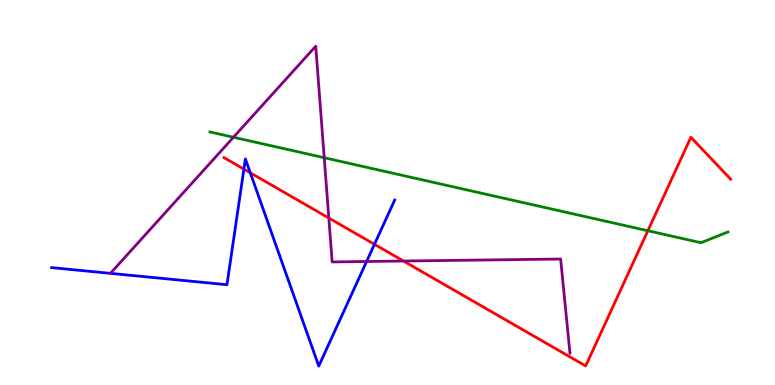[{'lines': ['blue', 'red'], 'intersections': [{'x': 3.15, 'y': 5.61}, {'x': 3.23, 'y': 5.51}, {'x': 4.83, 'y': 3.65}]}, {'lines': ['green', 'red'], 'intersections': [{'x': 8.36, 'y': 4.01}]}, {'lines': ['purple', 'red'], 'intersections': [{'x': 4.24, 'y': 4.34}, {'x': 5.21, 'y': 3.22}]}, {'lines': ['blue', 'green'], 'intersections': []}, {'lines': ['blue', 'purple'], 'intersections': [{'x': 4.73, 'y': 3.21}]}, {'lines': ['green', 'purple'], 'intersections': [{'x': 3.01, 'y': 6.44}, {'x': 4.18, 'y': 5.9}]}]